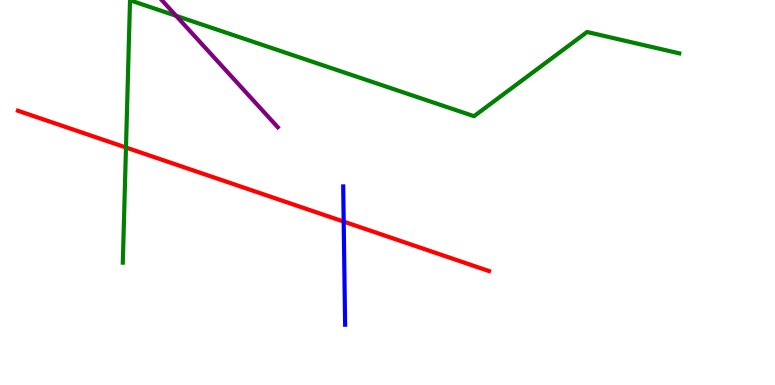[{'lines': ['blue', 'red'], 'intersections': [{'x': 4.43, 'y': 4.24}]}, {'lines': ['green', 'red'], 'intersections': [{'x': 1.63, 'y': 6.17}]}, {'lines': ['purple', 'red'], 'intersections': []}, {'lines': ['blue', 'green'], 'intersections': []}, {'lines': ['blue', 'purple'], 'intersections': []}, {'lines': ['green', 'purple'], 'intersections': [{'x': 2.27, 'y': 9.59}]}]